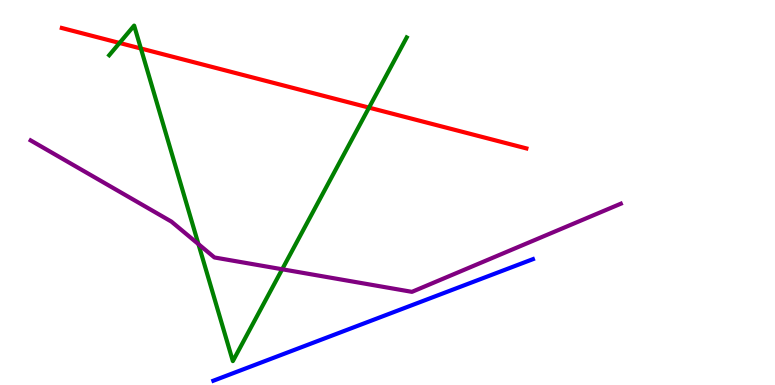[{'lines': ['blue', 'red'], 'intersections': []}, {'lines': ['green', 'red'], 'intersections': [{'x': 1.54, 'y': 8.88}, {'x': 1.82, 'y': 8.74}, {'x': 4.76, 'y': 7.2}]}, {'lines': ['purple', 'red'], 'intersections': []}, {'lines': ['blue', 'green'], 'intersections': []}, {'lines': ['blue', 'purple'], 'intersections': []}, {'lines': ['green', 'purple'], 'intersections': [{'x': 2.56, 'y': 3.66}, {'x': 3.64, 'y': 3.01}]}]